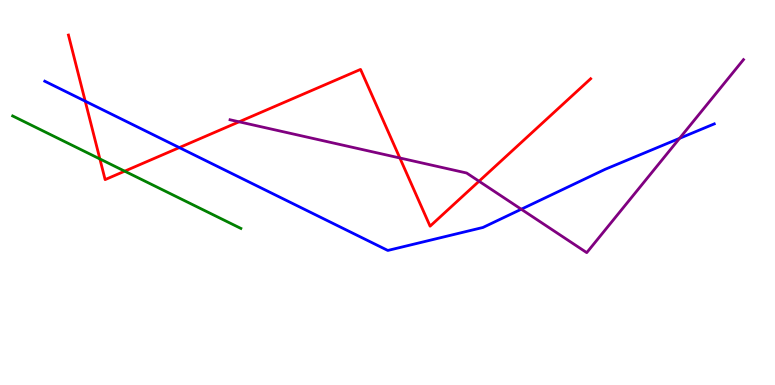[{'lines': ['blue', 'red'], 'intersections': [{'x': 1.1, 'y': 7.37}, {'x': 2.31, 'y': 6.17}]}, {'lines': ['green', 'red'], 'intersections': [{'x': 1.29, 'y': 5.87}, {'x': 1.61, 'y': 5.55}]}, {'lines': ['purple', 'red'], 'intersections': [{'x': 3.09, 'y': 6.84}, {'x': 5.16, 'y': 5.9}, {'x': 6.18, 'y': 5.29}]}, {'lines': ['blue', 'green'], 'intersections': []}, {'lines': ['blue', 'purple'], 'intersections': [{'x': 6.73, 'y': 4.57}, {'x': 8.77, 'y': 6.41}]}, {'lines': ['green', 'purple'], 'intersections': []}]